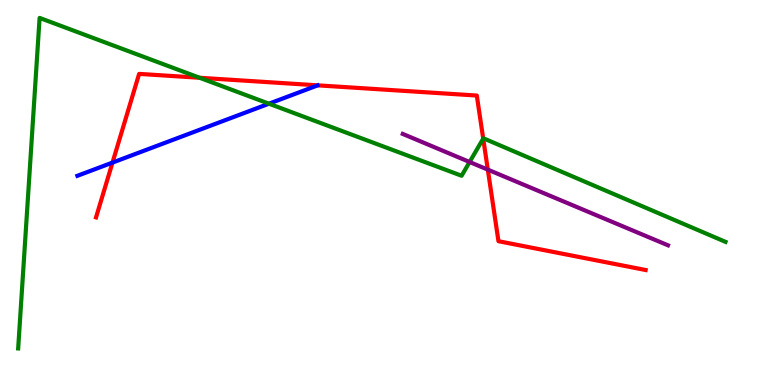[{'lines': ['blue', 'red'], 'intersections': [{'x': 1.45, 'y': 5.78}]}, {'lines': ['green', 'red'], 'intersections': [{'x': 2.58, 'y': 7.98}, {'x': 6.23, 'y': 6.4}]}, {'lines': ['purple', 'red'], 'intersections': [{'x': 6.29, 'y': 5.59}]}, {'lines': ['blue', 'green'], 'intersections': [{'x': 3.47, 'y': 7.31}]}, {'lines': ['blue', 'purple'], 'intersections': []}, {'lines': ['green', 'purple'], 'intersections': [{'x': 6.06, 'y': 5.79}]}]